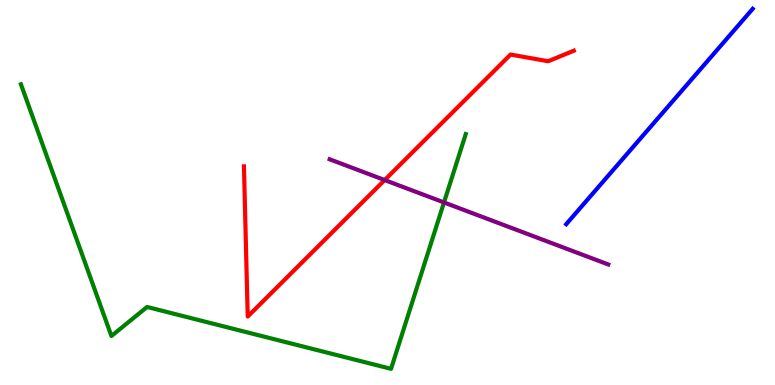[{'lines': ['blue', 'red'], 'intersections': []}, {'lines': ['green', 'red'], 'intersections': []}, {'lines': ['purple', 'red'], 'intersections': [{'x': 4.96, 'y': 5.32}]}, {'lines': ['blue', 'green'], 'intersections': []}, {'lines': ['blue', 'purple'], 'intersections': []}, {'lines': ['green', 'purple'], 'intersections': [{'x': 5.73, 'y': 4.74}]}]